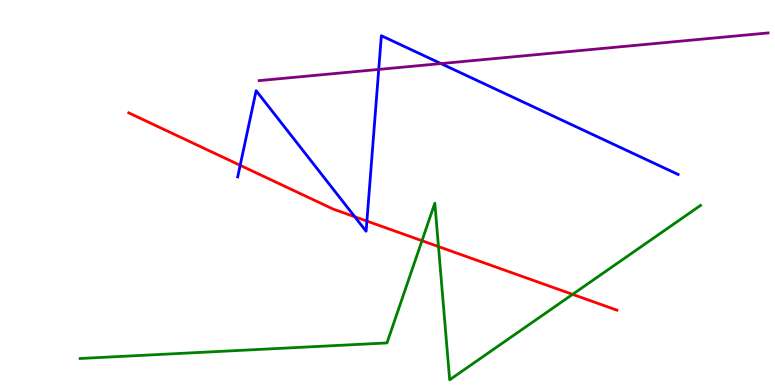[{'lines': ['blue', 'red'], 'intersections': [{'x': 3.1, 'y': 5.71}, {'x': 4.58, 'y': 4.37}, {'x': 4.73, 'y': 4.26}]}, {'lines': ['green', 'red'], 'intersections': [{'x': 5.44, 'y': 3.75}, {'x': 5.66, 'y': 3.6}, {'x': 7.39, 'y': 2.35}]}, {'lines': ['purple', 'red'], 'intersections': []}, {'lines': ['blue', 'green'], 'intersections': []}, {'lines': ['blue', 'purple'], 'intersections': [{'x': 4.89, 'y': 8.2}, {'x': 5.69, 'y': 8.35}]}, {'lines': ['green', 'purple'], 'intersections': []}]